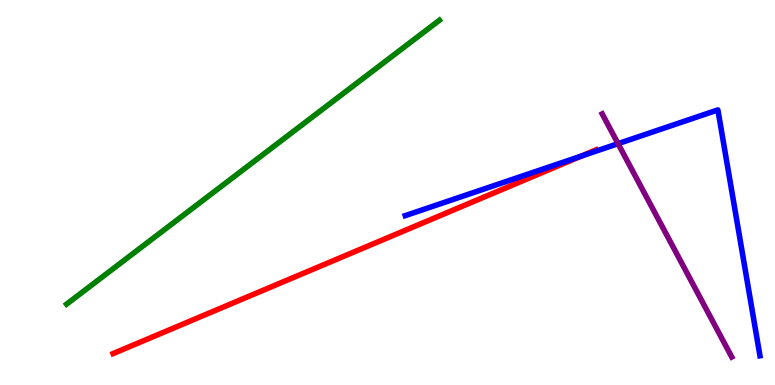[{'lines': ['blue', 'red'], 'intersections': [{'x': 7.5, 'y': 5.94}]}, {'lines': ['green', 'red'], 'intersections': []}, {'lines': ['purple', 'red'], 'intersections': []}, {'lines': ['blue', 'green'], 'intersections': []}, {'lines': ['blue', 'purple'], 'intersections': [{'x': 7.97, 'y': 6.27}]}, {'lines': ['green', 'purple'], 'intersections': []}]